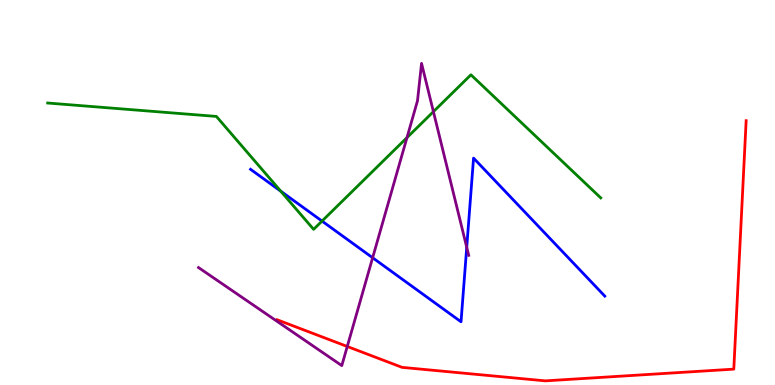[{'lines': ['blue', 'red'], 'intersections': []}, {'lines': ['green', 'red'], 'intersections': []}, {'lines': ['purple', 'red'], 'intersections': [{'x': 4.48, 'y': 1.0}]}, {'lines': ['blue', 'green'], 'intersections': [{'x': 3.62, 'y': 5.03}, {'x': 4.16, 'y': 4.26}]}, {'lines': ['blue', 'purple'], 'intersections': [{'x': 4.81, 'y': 3.31}, {'x': 6.02, 'y': 3.58}]}, {'lines': ['green', 'purple'], 'intersections': [{'x': 5.25, 'y': 6.43}, {'x': 5.59, 'y': 7.1}]}]